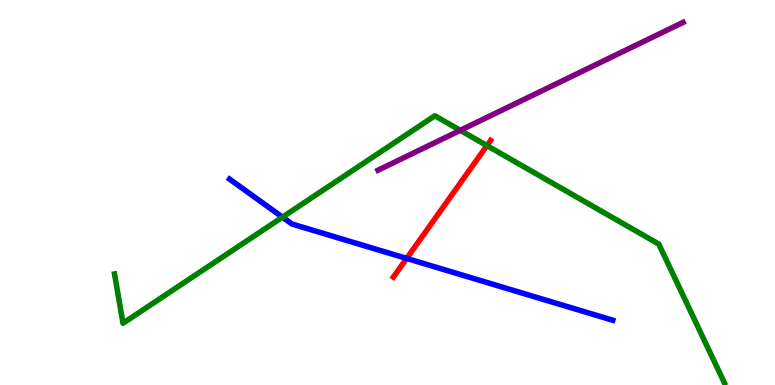[{'lines': ['blue', 'red'], 'intersections': [{'x': 5.25, 'y': 3.29}]}, {'lines': ['green', 'red'], 'intersections': [{'x': 6.28, 'y': 6.22}]}, {'lines': ['purple', 'red'], 'intersections': []}, {'lines': ['blue', 'green'], 'intersections': [{'x': 3.64, 'y': 4.36}]}, {'lines': ['blue', 'purple'], 'intersections': []}, {'lines': ['green', 'purple'], 'intersections': [{'x': 5.94, 'y': 6.61}]}]